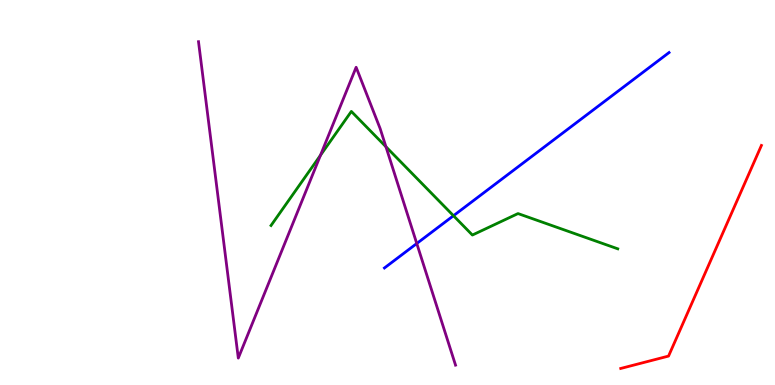[{'lines': ['blue', 'red'], 'intersections': []}, {'lines': ['green', 'red'], 'intersections': []}, {'lines': ['purple', 'red'], 'intersections': []}, {'lines': ['blue', 'green'], 'intersections': [{'x': 5.85, 'y': 4.4}]}, {'lines': ['blue', 'purple'], 'intersections': [{'x': 5.38, 'y': 3.68}]}, {'lines': ['green', 'purple'], 'intersections': [{'x': 4.14, 'y': 5.97}, {'x': 4.98, 'y': 6.19}]}]